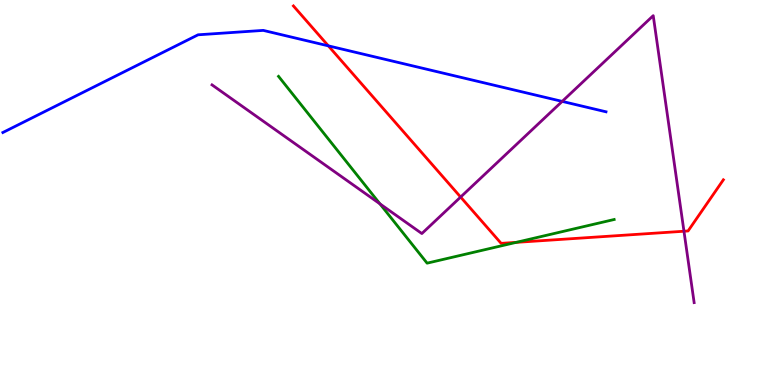[{'lines': ['blue', 'red'], 'intersections': [{'x': 4.24, 'y': 8.81}]}, {'lines': ['green', 'red'], 'intersections': [{'x': 6.66, 'y': 3.7}]}, {'lines': ['purple', 'red'], 'intersections': [{'x': 5.94, 'y': 4.88}, {'x': 8.83, 'y': 3.99}]}, {'lines': ['blue', 'green'], 'intersections': []}, {'lines': ['blue', 'purple'], 'intersections': [{'x': 7.25, 'y': 7.37}]}, {'lines': ['green', 'purple'], 'intersections': [{'x': 4.9, 'y': 4.71}]}]